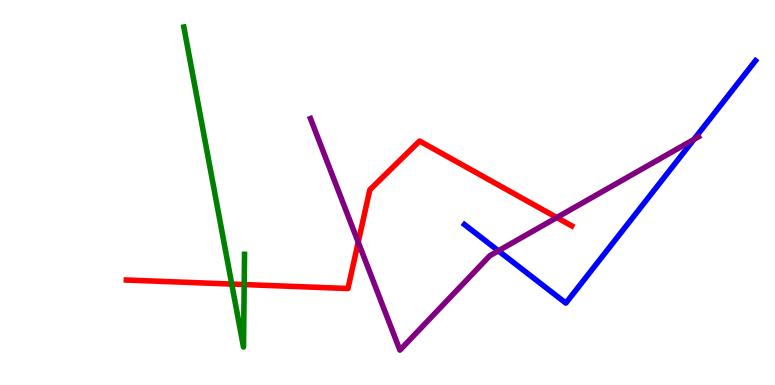[{'lines': ['blue', 'red'], 'intersections': []}, {'lines': ['green', 'red'], 'intersections': [{'x': 2.99, 'y': 2.62}, {'x': 3.15, 'y': 2.61}]}, {'lines': ['purple', 'red'], 'intersections': [{'x': 4.62, 'y': 3.71}, {'x': 7.18, 'y': 4.35}]}, {'lines': ['blue', 'green'], 'intersections': []}, {'lines': ['blue', 'purple'], 'intersections': [{'x': 6.43, 'y': 3.49}, {'x': 8.95, 'y': 6.38}]}, {'lines': ['green', 'purple'], 'intersections': []}]